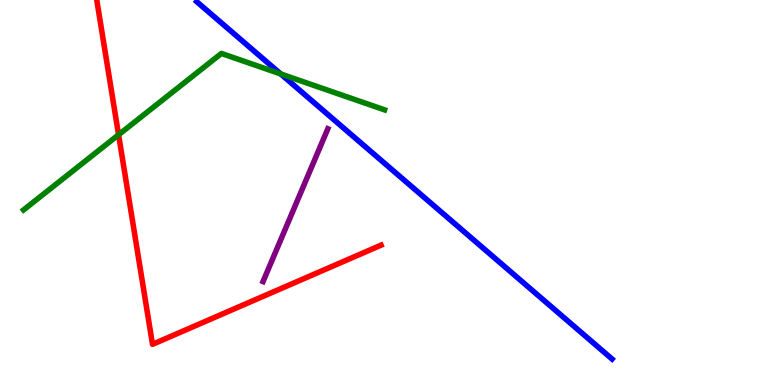[{'lines': ['blue', 'red'], 'intersections': []}, {'lines': ['green', 'red'], 'intersections': [{'x': 1.53, 'y': 6.5}]}, {'lines': ['purple', 'red'], 'intersections': []}, {'lines': ['blue', 'green'], 'intersections': [{'x': 3.62, 'y': 8.08}]}, {'lines': ['blue', 'purple'], 'intersections': []}, {'lines': ['green', 'purple'], 'intersections': []}]